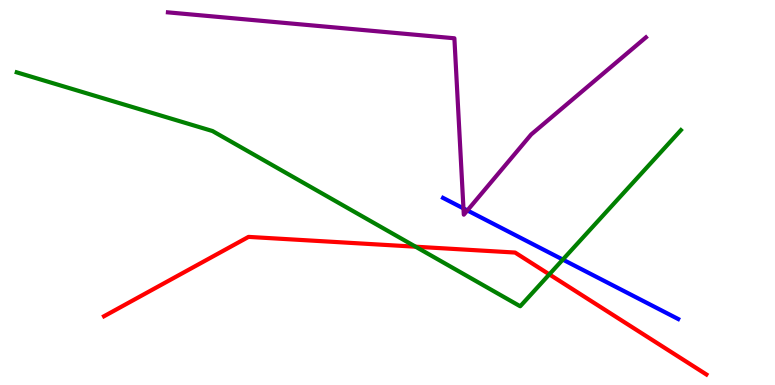[{'lines': ['blue', 'red'], 'intersections': []}, {'lines': ['green', 'red'], 'intersections': [{'x': 5.36, 'y': 3.59}, {'x': 7.09, 'y': 2.87}]}, {'lines': ['purple', 'red'], 'intersections': []}, {'lines': ['blue', 'green'], 'intersections': [{'x': 7.26, 'y': 3.26}]}, {'lines': ['blue', 'purple'], 'intersections': [{'x': 5.98, 'y': 4.59}, {'x': 6.03, 'y': 4.53}]}, {'lines': ['green', 'purple'], 'intersections': []}]